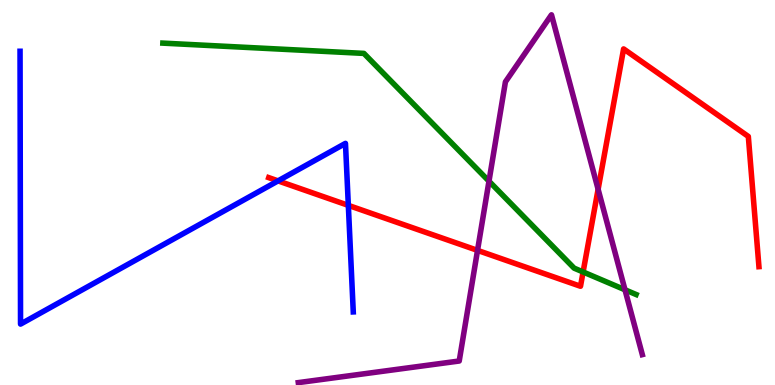[{'lines': ['blue', 'red'], 'intersections': [{'x': 3.59, 'y': 5.3}, {'x': 4.49, 'y': 4.67}]}, {'lines': ['green', 'red'], 'intersections': [{'x': 7.52, 'y': 2.94}]}, {'lines': ['purple', 'red'], 'intersections': [{'x': 6.16, 'y': 3.5}, {'x': 7.72, 'y': 5.08}]}, {'lines': ['blue', 'green'], 'intersections': []}, {'lines': ['blue', 'purple'], 'intersections': []}, {'lines': ['green', 'purple'], 'intersections': [{'x': 6.31, 'y': 5.29}, {'x': 8.06, 'y': 2.47}]}]